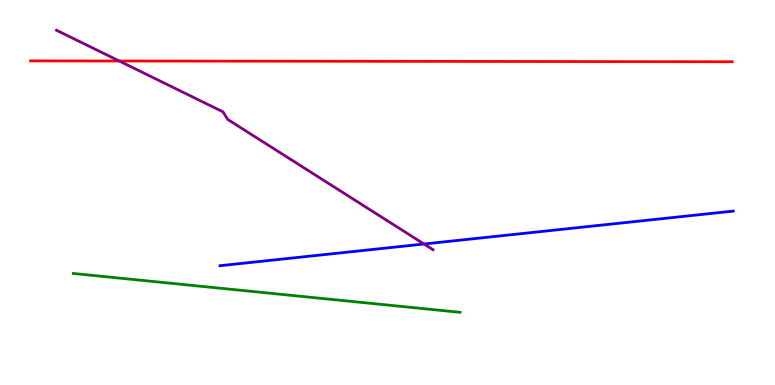[{'lines': ['blue', 'red'], 'intersections': []}, {'lines': ['green', 'red'], 'intersections': []}, {'lines': ['purple', 'red'], 'intersections': [{'x': 1.54, 'y': 8.42}]}, {'lines': ['blue', 'green'], 'intersections': []}, {'lines': ['blue', 'purple'], 'intersections': [{'x': 5.47, 'y': 3.66}]}, {'lines': ['green', 'purple'], 'intersections': []}]